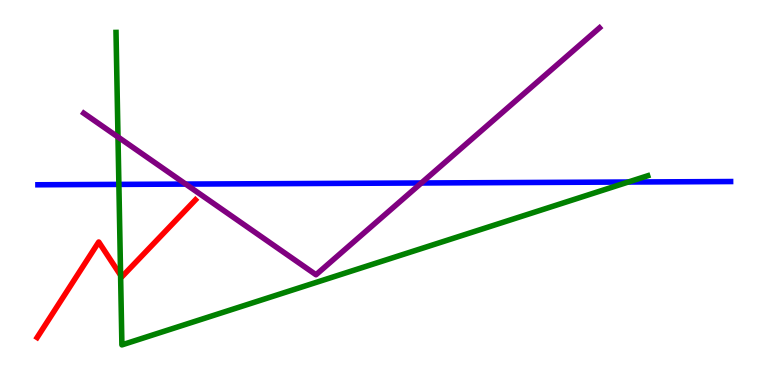[{'lines': ['blue', 'red'], 'intersections': []}, {'lines': ['green', 'red'], 'intersections': [{'x': 1.56, 'y': 2.85}]}, {'lines': ['purple', 'red'], 'intersections': []}, {'lines': ['blue', 'green'], 'intersections': [{'x': 1.53, 'y': 5.21}, {'x': 8.11, 'y': 5.27}]}, {'lines': ['blue', 'purple'], 'intersections': [{'x': 2.4, 'y': 5.22}, {'x': 5.44, 'y': 5.25}]}, {'lines': ['green', 'purple'], 'intersections': [{'x': 1.52, 'y': 6.44}]}]